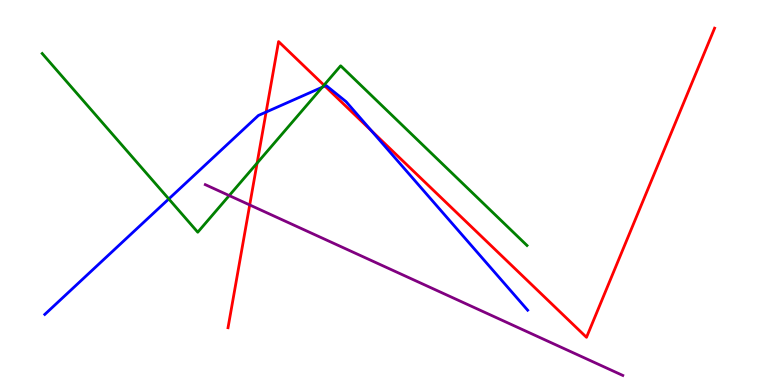[{'lines': ['blue', 'red'], 'intersections': [{'x': 3.43, 'y': 7.09}, {'x': 4.19, 'y': 7.76}, {'x': 4.79, 'y': 6.6}]}, {'lines': ['green', 'red'], 'intersections': [{'x': 3.32, 'y': 5.76}, {'x': 4.18, 'y': 7.79}]}, {'lines': ['purple', 'red'], 'intersections': [{'x': 3.22, 'y': 4.68}]}, {'lines': ['blue', 'green'], 'intersections': [{'x': 2.18, 'y': 4.83}, {'x': 4.16, 'y': 7.73}]}, {'lines': ['blue', 'purple'], 'intersections': []}, {'lines': ['green', 'purple'], 'intersections': [{'x': 2.96, 'y': 4.92}]}]